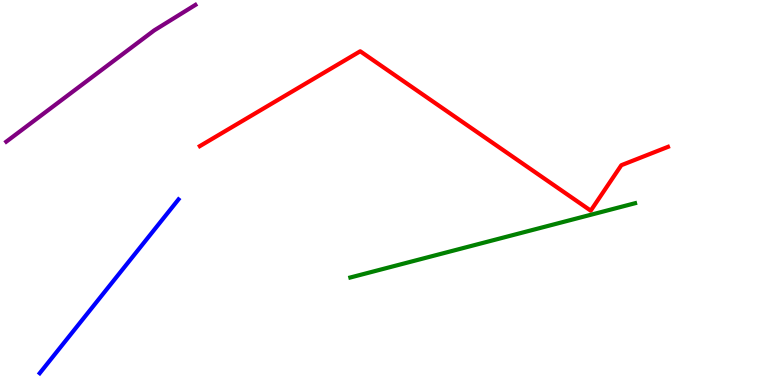[{'lines': ['blue', 'red'], 'intersections': []}, {'lines': ['green', 'red'], 'intersections': []}, {'lines': ['purple', 'red'], 'intersections': []}, {'lines': ['blue', 'green'], 'intersections': []}, {'lines': ['blue', 'purple'], 'intersections': []}, {'lines': ['green', 'purple'], 'intersections': []}]